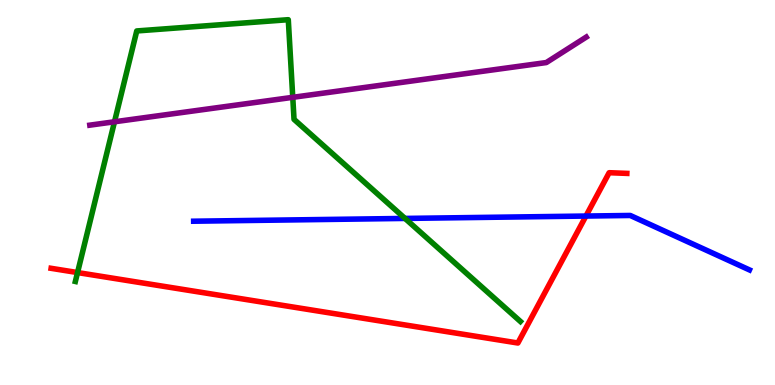[{'lines': ['blue', 'red'], 'intersections': [{'x': 7.56, 'y': 4.39}]}, {'lines': ['green', 'red'], 'intersections': [{'x': 1.0, 'y': 2.92}]}, {'lines': ['purple', 'red'], 'intersections': []}, {'lines': ['blue', 'green'], 'intersections': [{'x': 5.23, 'y': 4.33}]}, {'lines': ['blue', 'purple'], 'intersections': []}, {'lines': ['green', 'purple'], 'intersections': [{'x': 1.48, 'y': 6.84}, {'x': 3.78, 'y': 7.47}]}]